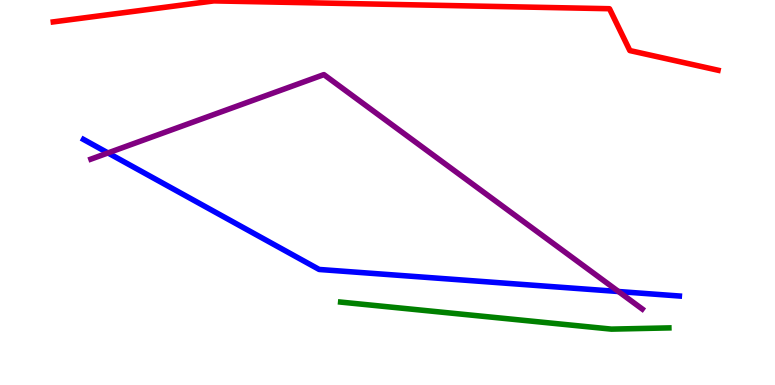[{'lines': ['blue', 'red'], 'intersections': []}, {'lines': ['green', 'red'], 'intersections': []}, {'lines': ['purple', 'red'], 'intersections': []}, {'lines': ['blue', 'green'], 'intersections': []}, {'lines': ['blue', 'purple'], 'intersections': [{'x': 1.39, 'y': 6.03}, {'x': 7.98, 'y': 2.43}]}, {'lines': ['green', 'purple'], 'intersections': []}]